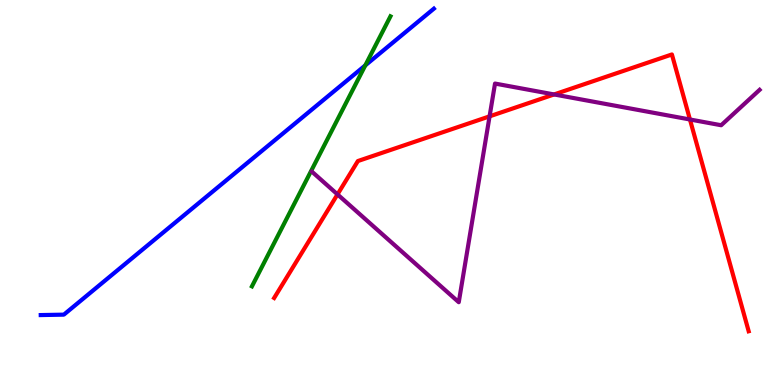[{'lines': ['blue', 'red'], 'intersections': []}, {'lines': ['green', 'red'], 'intersections': []}, {'lines': ['purple', 'red'], 'intersections': [{'x': 4.35, 'y': 4.95}, {'x': 6.32, 'y': 6.98}, {'x': 7.15, 'y': 7.55}, {'x': 8.9, 'y': 6.9}]}, {'lines': ['blue', 'green'], 'intersections': [{'x': 4.71, 'y': 8.3}]}, {'lines': ['blue', 'purple'], 'intersections': []}, {'lines': ['green', 'purple'], 'intersections': []}]